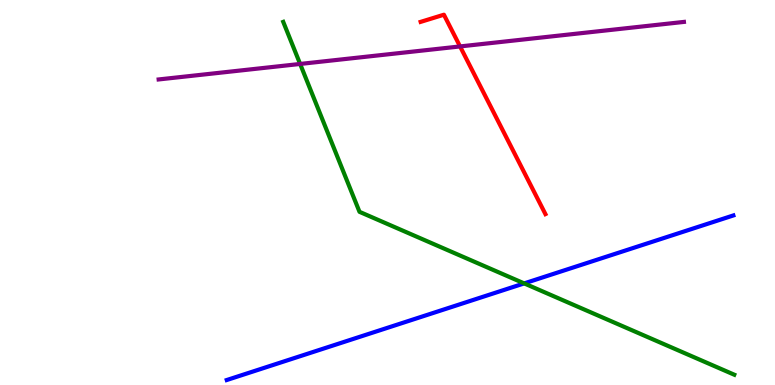[{'lines': ['blue', 'red'], 'intersections': []}, {'lines': ['green', 'red'], 'intersections': []}, {'lines': ['purple', 'red'], 'intersections': [{'x': 5.94, 'y': 8.79}]}, {'lines': ['blue', 'green'], 'intersections': [{'x': 6.76, 'y': 2.64}]}, {'lines': ['blue', 'purple'], 'intersections': []}, {'lines': ['green', 'purple'], 'intersections': [{'x': 3.87, 'y': 8.34}]}]